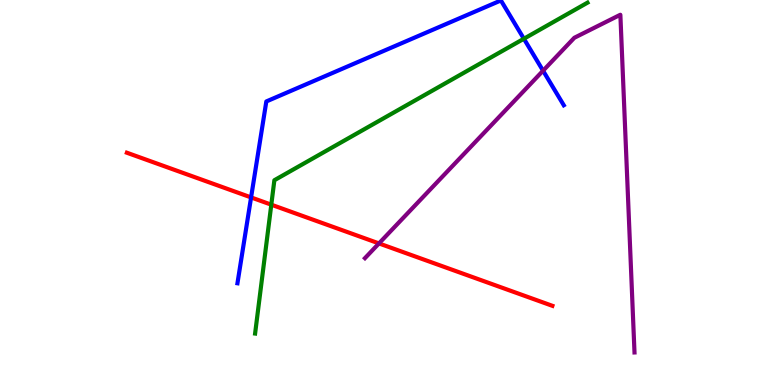[{'lines': ['blue', 'red'], 'intersections': [{'x': 3.24, 'y': 4.87}]}, {'lines': ['green', 'red'], 'intersections': [{'x': 3.5, 'y': 4.68}]}, {'lines': ['purple', 'red'], 'intersections': [{'x': 4.89, 'y': 3.68}]}, {'lines': ['blue', 'green'], 'intersections': [{'x': 6.76, 'y': 8.99}]}, {'lines': ['blue', 'purple'], 'intersections': [{'x': 7.01, 'y': 8.16}]}, {'lines': ['green', 'purple'], 'intersections': []}]